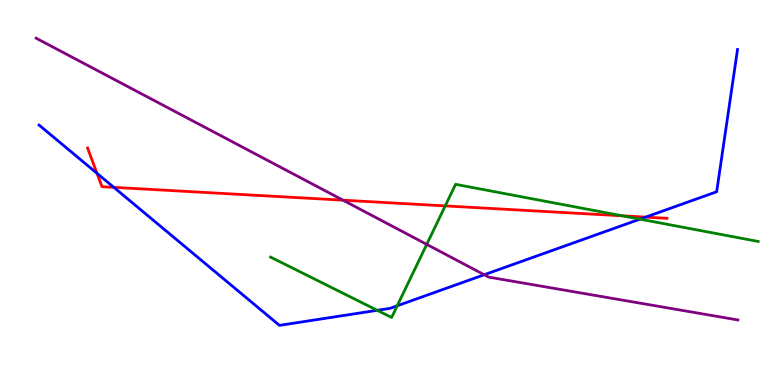[{'lines': ['blue', 'red'], 'intersections': [{'x': 1.25, 'y': 5.5}, {'x': 1.47, 'y': 5.13}, {'x': 8.33, 'y': 4.36}]}, {'lines': ['green', 'red'], 'intersections': [{'x': 5.74, 'y': 4.65}, {'x': 8.03, 'y': 4.39}]}, {'lines': ['purple', 'red'], 'intersections': [{'x': 4.43, 'y': 4.8}]}, {'lines': ['blue', 'green'], 'intersections': [{'x': 4.87, 'y': 1.94}, {'x': 5.13, 'y': 2.06}, {'x': 8.26, 'y': 4.31}]}, {'lines': ['blue', 'purple'], 'intersections': [{'x': 6.25, 'y': 2.86}]}, {'lines': ['green', 'purple'], 'intersections': [{'x': 5.51, 'y': 3.65}]}]